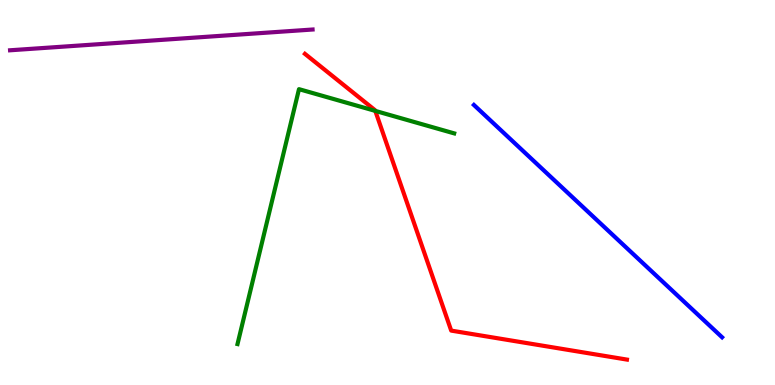[{'lines': ['blue', 'red'], 'intersections': []}, {'lines': ['green', 'red'], 'intersections': [{'x': 4.84, 'y': 7.12}]}, {'lines': ['purple', 'red'], 'intersections': []}, {'lines': ['blue', 'green'], 'intersections': []}, {'lines': ['blue', 'purple'], 'intersections': []}, {'lines': ['green', 'purple'], 'intersections': []}]